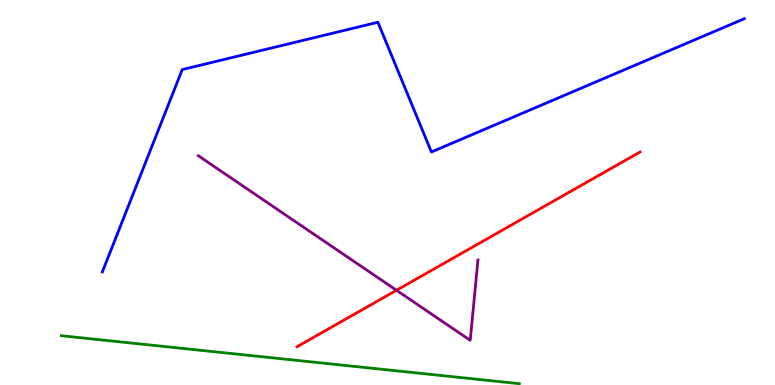[{'lines': ['blue', 'red'], 'intersections': []}, {'lines': ['green', 'red'], 'intersections': []}, {'lines': ['purple', 'red'], 'intersections': [{'x': 5.12, 'y': 2.46}]}, {'lines': ['blue', 'green'], 'intersections': []}, {'lines': ['blue', 'purple'], 'intersections': []}, {'lines': ['green', 'purple'], 'intersections': []}]